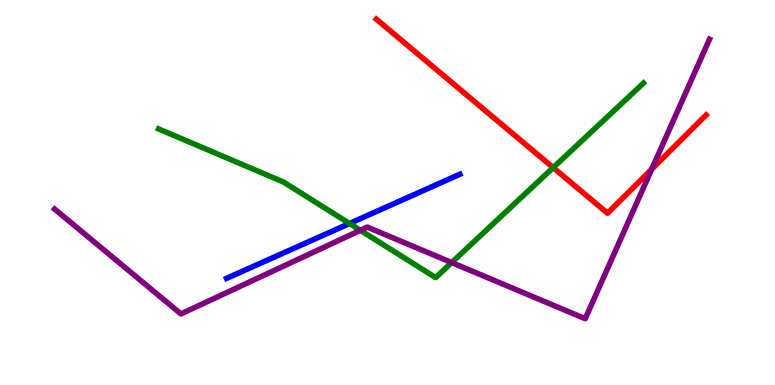[{'lines': ['blue', 'red'], 'intersections': []}, {'lines': ['green', 'red'], 'intersections': [{'x': 7.14, 'y': 5.65}]}, {'lines': ['purple', 'red'], 'intersections': [{'x': 8.41, 'y': 5.61}]}, {'lines': ['blue', 'green'], 'intersections': [{'x': 4.51, 'y': 4.19}]}, {'lines': ['blue', 'purple'], 'intersections': []}, {'lines': ['green', 'purple'], 'intersections': [{'x': 4.65, 'y': 4.02}, {'x': 5.83, 'y': 3.18}]}]